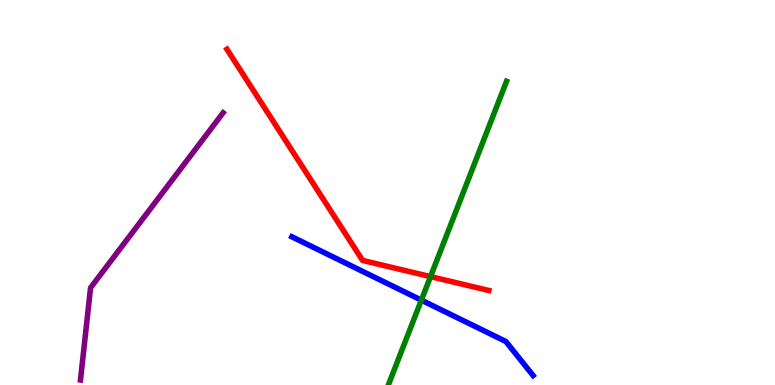[{'lines': ['blue', 'red'], 'intersections': []}, {'lines': ['green', 'red'], 'intersections': [{'x': 5.56, 'y': 2.82}]}, {'lines': ['purple', 'red'], 'intersections': []}, {'lines': ['blue', 'green'], 'intersections': [{'x': 5.44, 'y': 2.2}]}, {'lines': ['blue', 'purple'], 'intersections': []}, {'lines': ['green', 'purple'], 'intersections': []}]